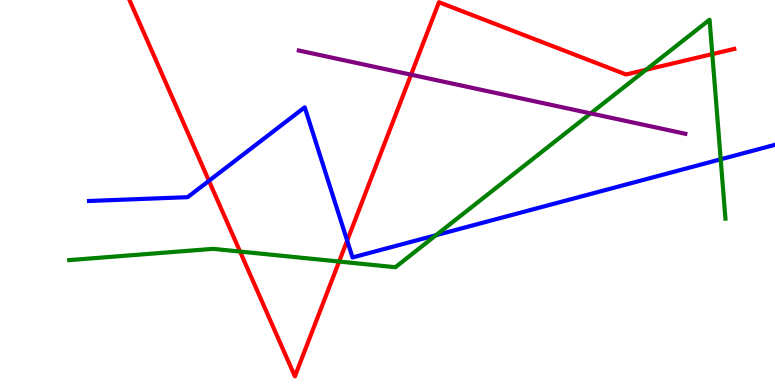[{'lines': ['blue', 'red'], 'intersections': [{'x': 2.7, 'y': 5.3}, {'x': 4.48, 'y': 3.75}]}, {'lines': ['green', 'red'], 'intersections': [{'x': 3.1, 'y': 3.47}, {'x': 4.38, 'y': 3.21}, {'x': 8.34, 'y': 8.19}, {'x': 9.19, 'y': 8.59}]}, {'lines': ['purple', 'red'], 'intersections': [{'x': 5.3, 'y': 8.06}]}, {'lines': ['blue', 'green'], 'intersections': [{'x': 5.63, 'y': 3.89}, {'x': 9.3, 'y': 5.86}]}, {'lines': ['blue', 'purple'], 'intersections': []}, {'lines': ['green', 'purple'], 'intersections': [{'x': 7.62, 'y': 7.05}]}]